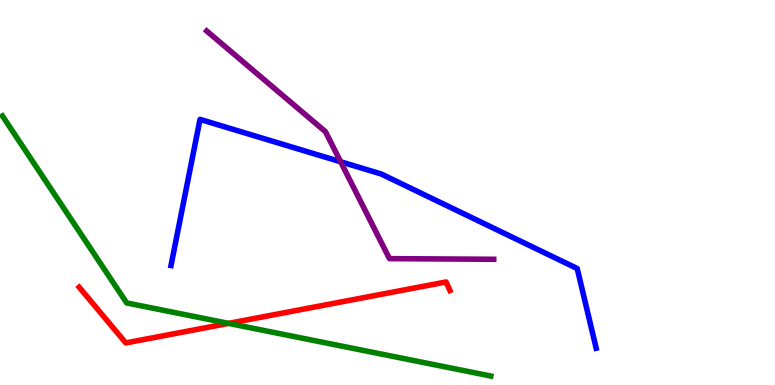[{'lines': ['blue', 'red'], 'intersections': []}, {'lines': ['green', 'red'], 'intersections': [{'x': 2.95, 'y': 1.6}]}, {'lines': ['purple', 'red'], 'intersections': []}, {'lines': ['blue', 'green'], 'intersections': []}, {'lines': ['blue', 'purple'], 'intersections': [{'x': 4.4, 'y': 5.8}]}, {'lines': ['green', 'purple'], 'intersections': []}]